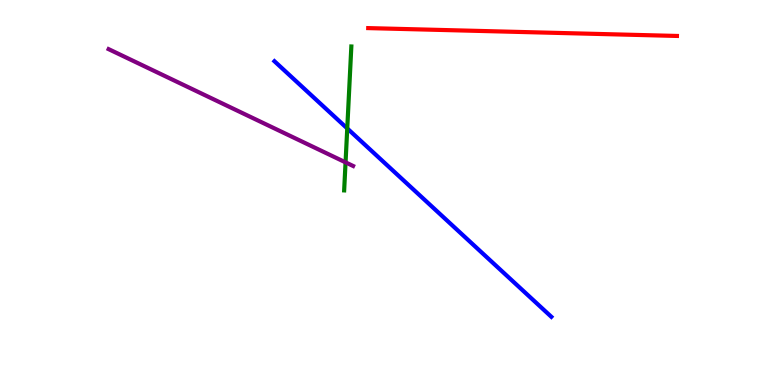[{'lines': ['blue', 'red'], 'intersections': []}, {'lines': ['green', 'red'], 'intersections': []}, {'lines': ['purple', 'red'], 'intersections': []}, {'lines': ['blue', 'green'], 'intersections': [{'x': 4.48, 'y': 6.66}]}, {'lines': ['blue', 'purple'], 'intersections': []}, {'lines': ['green', 'purple'], 'intersections': [{'x': 4.46, 'y': 5.78}]}]